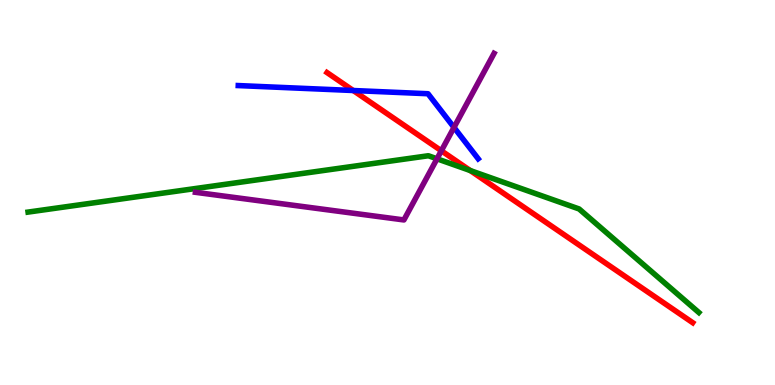[{'lines': ['blue', 'red'], 'intersections': [{'x': 4.56, 'y': 7.65}]}, {'lines': ['green', 'red'], 'intersections': [{'x': 6.07, 'y': 5.57}]}, {'lines': ['purple', 'red'], 'intersections': [{'x': 5.69, 'y': 6.08}]}, {'lines': ['blue', 'green'], 'intersections': []}, {'lines': ['blue', 'purple'], 'intersections': [{'x': 5.86, 'y': 6.69}]}, {'lines': ['green', 'purple'], 'intersections': [{'x': 5.64, 'y': 5.88}]}]